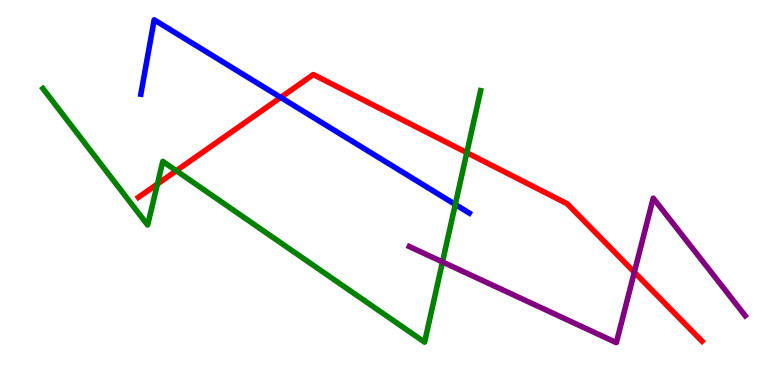[{'lines': ['blue', 'red'], 'intersections': [{'x': 3.62, 'y': 7.47}]}, {'lines': ['green', 'red'], 'intersections': [{'x': 2.03, 'y': 5.22}, {'x': 2.28, 'y': 5.57}, {'x': 6.02, 'y': 6.03}]}, {'lines': ['purple', 'red'], 'intersections': [{'x': 8.18, 'y': 2.93}]}, {'lines': ['blue', 'green'], 'intersections': [{'x': 5.87, 'y': 4.69}]}, {'lines': ['blue', 'purple'], 'intersections': []}, {'lines': ['green', 'purple'], 'intersections': [{'x': 5.71, 'y': 3.2}]}]